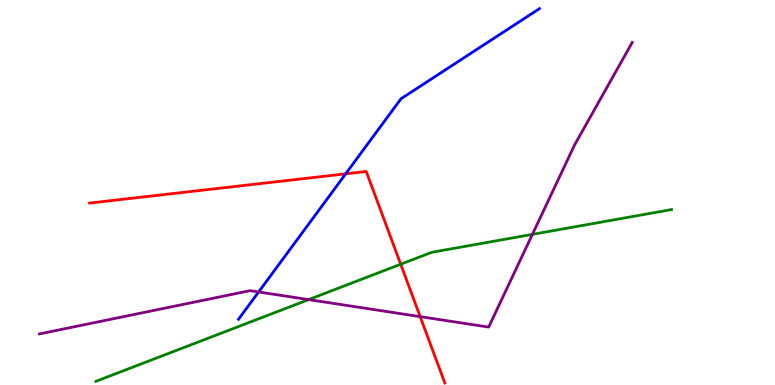[{'lines': ['blue', 'red'], 'intersections': [{'x': 4.46, 'y': 5.49}]}, {'lines': ['green', 'red'], 'intersections': [{'x': 5.17, 'y': 3.14}]}, {'lines': ['purple', 'red'], 'intersections': [{'x': 5.42, 'y': 1.78}]}, {'lines': ['blue', 'green'], 'intersections': []}, {'lines': ['blue', 'purple'], 'intersections': [{'x': 3.34, 'y': 2.42}]}, {'lines': ['green', 'purple'], 'intersections': [{'x': 3.98, 'y': 2.22}, {'x': 6.87, 'y': 3.91}]}]